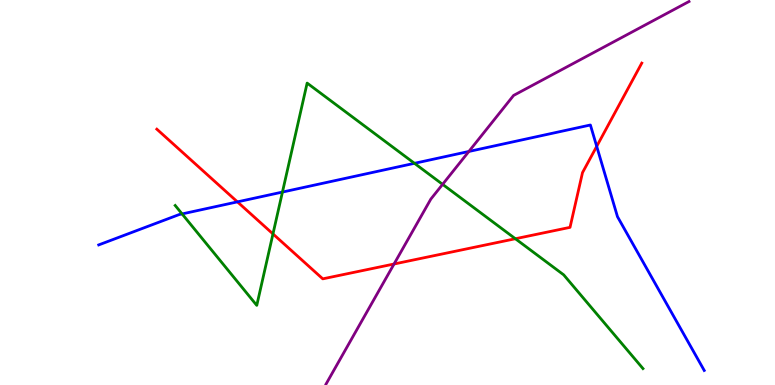[{'lines': ['blue', 'red'], 'intersections': [{'x': 3.06, 'y': 4.76}, {'x': 7.7, 'y': 6.2}]}, {'lines': ['green', 'red'], 'intersections': [{'x': 3.52, 'y': 3.92}, {'x': 6.65, 'y': 3.8}]}, {'lines': ['purple', 'red'], 'intersections': [{'x': 5.08, 'y': 3.14}]}, {'lines': ['blue', 'green'], 'intersections': [{'x': 2.35, 'y': 4.44}, {'x': 3.64, 'y': 5.01}, {'x': 5.35, 'y': 5.76}]}, {'lines': ['blue', 'purple'], 'intersections': [{'x': 6.05, 'y': 6.07}]}, {'lines': ['green', 'purple'], 'intersections': [{'x': 5.71, 'y': 5.21}]}]